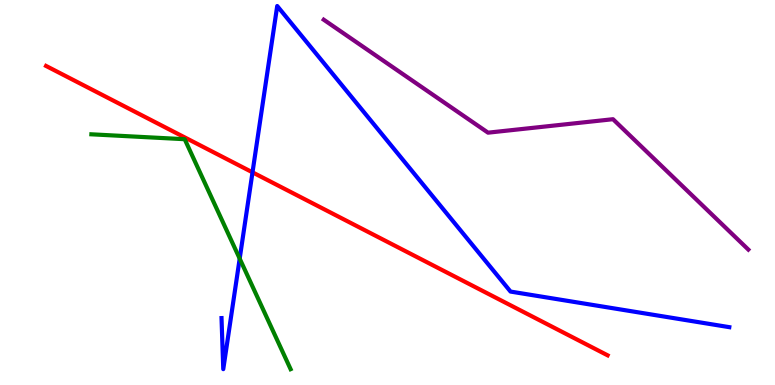[{'lines': ['blue', 'red'], 'intersections': [{'x': 3.26, 'y': 5.52}]}, {'lines': ['green', 'red'], 'intersections': []}, {'lines': ['purple', 'red'], 'intersections': []}, {'lines': ['blue', 'green'], 'intersections': [{'x': 3.09, 'y': 3.28}]}, {'lines': ['blue', 'purple'], 'intersections': []}, {'lines': ['green', 'purple'], 'intersections': []}]